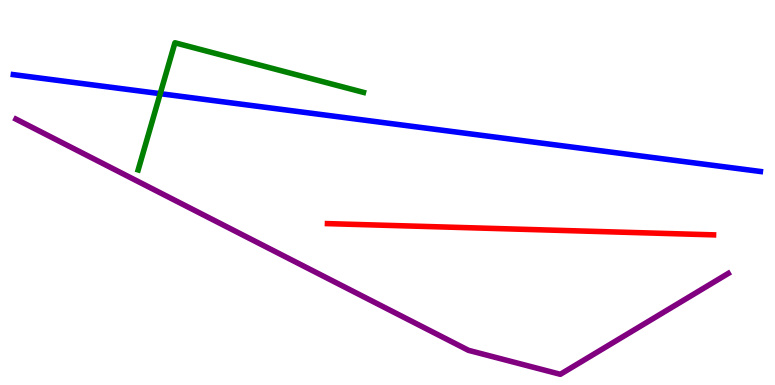[{'lines': ['blue', 'red'], 'intersections': []}, {'lines': ['green', 'red'], 'intersections': []}, {'lines': ['purple', 'red'], 'intersections': []}, {'lines': ['blue', 'green'], 'intersections': [{'x': 2.07, 'y': 7.57}]}, {'lines': ['blue', 'purple'], 'intersections': []}, {'lines': ['green', 'purple'], 'intersections': []}]